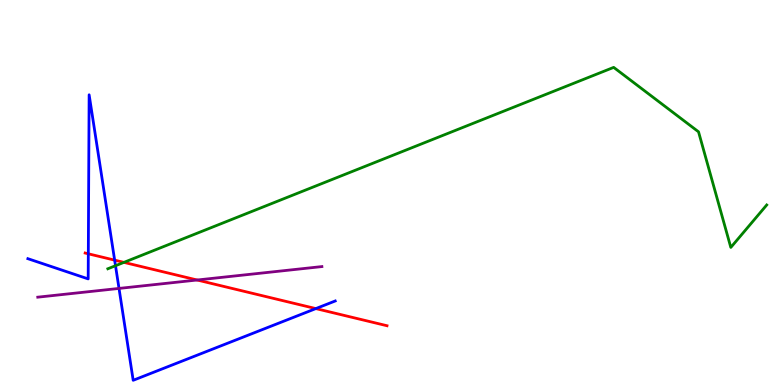[{'lines': ['blue', 'red'], 'intersections': [{'x': 1.14, 'y': 3.41}, {'x': 1.48, 'y': 3.24}, {'x': 4.08, 'y': 1.98}]}, {'lines': ['green', 'red'], 'intersections': [{'x': 1.6, 'y': 3.19}]}, {'lines': ['purple', 'red'], 'intersections': [{'x': 2.54, 'y': 2.73}]}, {'lines': ['blue', 'green'], 'intersections': [{'x': 1.49, 'y': 3.1}]}, {'lines': ['blue', 'purple'], 'intersections': [{'x': 1.54, 'y': 2.51}]}, {'lines': ['green', 'purple'], 'intersections': []}]